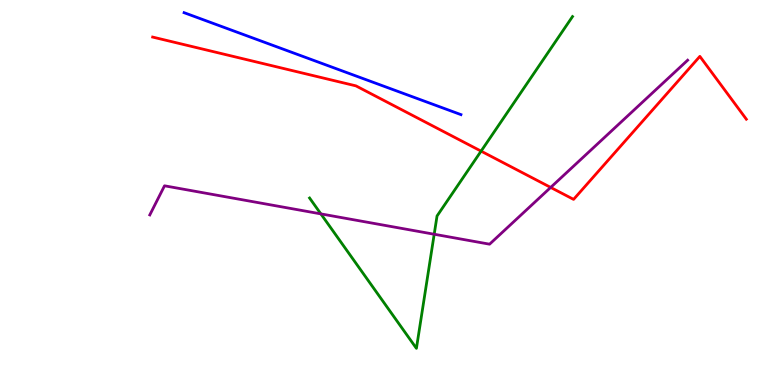[{'lines': ['blue', 'red'], 'intersections': []}, {'lines': ['green', 'red'], 'intersections': [{'x': 6.21, 'y': 6.07}]}, {'lines': ['purple', 'red'], 'intersections': [{'x': 7.11, 'y': 5.13}]}, {'lines': ['blue', 'green'], 'intersections': []}, {'lines': ['blue', 'purple'], 'intersections': []}, {'lines': ['green', 'purple'], 'intersections': [{'x': 4.14, 'y': 4.44}, {'x': 5.6, 'y': 3.92}]}]